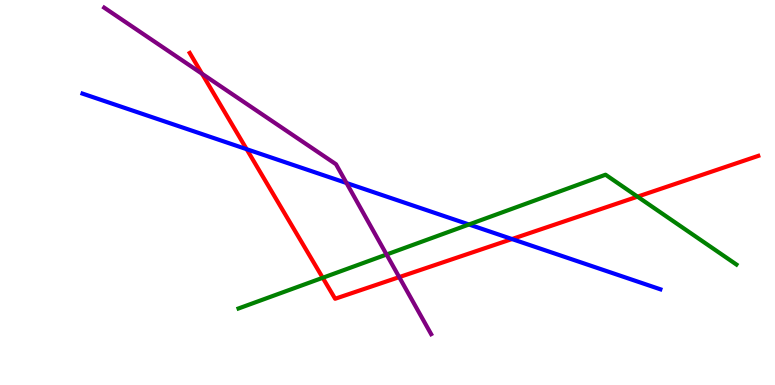[{'lines': ['blue', 'red'], 'intersections': [{'x': 3.18, 'y': 6.12}, {'x': 6.61, 'y': 3.79}]}, {'lines': ['green', 'red'], 'intersections': [{'x': 4.16, 'y': 2.78}, {'x': 8.23, 'y': 4.89}]}, {'lines': ['purple', 'red'], 'intersections': [{'x': 2.61, 'y': 8.09}, {'x': 5.15, 'y': 2.8}]}, {'lines': ['blue', 'green'], 'intersections': [{'x': 6.05, 'y': 4.17}]}, {'lines': ['blue', 'purple'], 'intersections': [{'x': 4.47, 'y': 5.25}]}, {'lines': ['green', 'purple'], 'intersections': [{'x': 4.99, 'y': 3.39}]}]